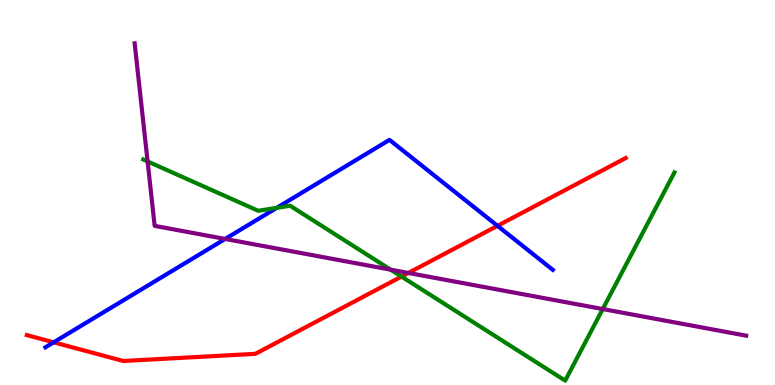[{'lines': ['blue', 'red'], 'intersections': [{'x': 0.693, 'y': 1.11}, {'x': 6.42, 'y': 4.13}]}, {'lines': ['green', 'red'], 'intersections': [{'x': 5.18, 'y': 2.82}]}, {'lines': ['purple', 'red'], 'intersections': [{'x': 5.27, 'y': 2.91}]}, {'lines': ['blue', 'green'], 'intersections': [{'x': 3.57, 'y': 4.6}]}, {'lines': ['blue', 'purple'], 'intersections': [{'x': 2.91, 'y': 3.79}]}, {'lines': ['green', 'purple'], 'intersections': [{'x': 1.9, 'y': 5.81}, {'x': 5.04, 'y': 3.0}, {'x': 7.78, 'y': 1.97}]}]